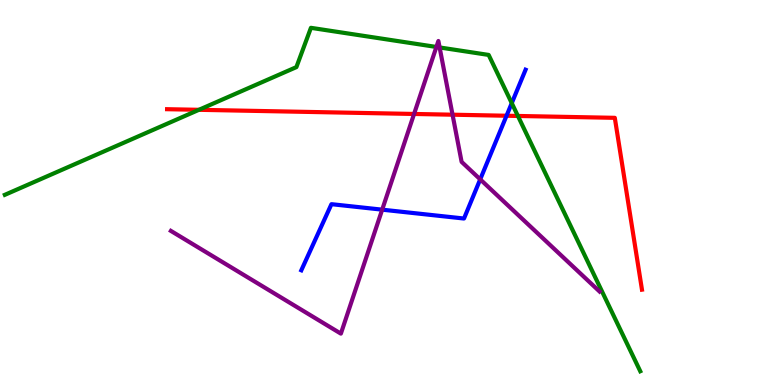[{'lines': ['blue', 'red'], 'intersections': [{'x': 6.54, 'y': 6.99}]}, {'lines': ['green', 'red'], 'intersections': [{'x': 2.57, 'y': 7.15}, {'x': 6.68, 'y': 6.99}]}, {'lines': ['purple', 'red'], 'intersections': [{'x': 5.34, 'y': 7.04}, {'x': 5.84, 'y': 7.02}]}, {'lines': ['blue', 'green'], 'intersections': [{'x': 6.6, 'y': 7.32}]}, {'lines': ['blue', 'purple'], 'intersections': [{'x': 4.93, 'y': 4.55}, {'x': 6.2, 'y': 5.34}]}, {'lines': ['green', 'purple'], 'intersections': [{'x': 5.63, 'y': 8.78}, {'x': 5.67, 'y': 8.77}]}]